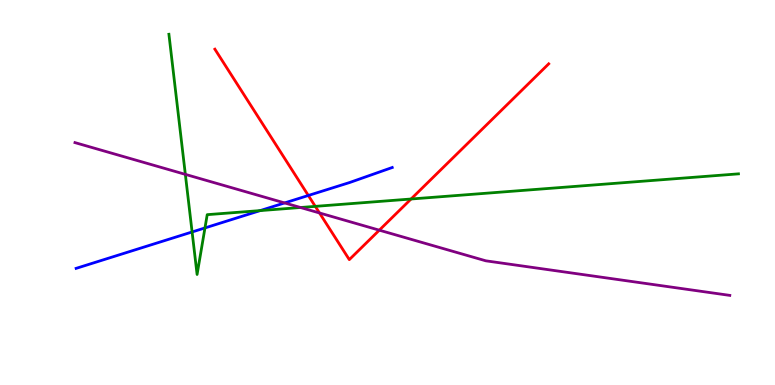[{'lines': ['blue', 'red'], 'intersections': [{'x': 3.98, 'y': 4.92}]}, {'lines': ['green', 'red'], 'intersections': [{'x': 4.07, 'y': 4.64}, {'x': 5.3, 'y': 4.83}]}, {'lines': ['purple', 'red'], 'intersections': [{'x': 4.12, 'y': 4.47}, {'x': 4.89, 'y': 4.02}]}, {'lines': ['blue', 'green'], 'intersections': [{'x': 2.48, 'y': 3.97}, {'x': 2.64, 'y': 4.08}, {'x': 3.36, 'y': 4.53}]}, {'lines': ['blue', 'purple'], 'intersections': [{'x': 3.67, 'y': 4.73}]}, {'lines': ['green', 'purple'], 'intersections': [{'x': 2.39, 'y': 5.47}, {'x': 3.88, 'y': 4.61}]}]